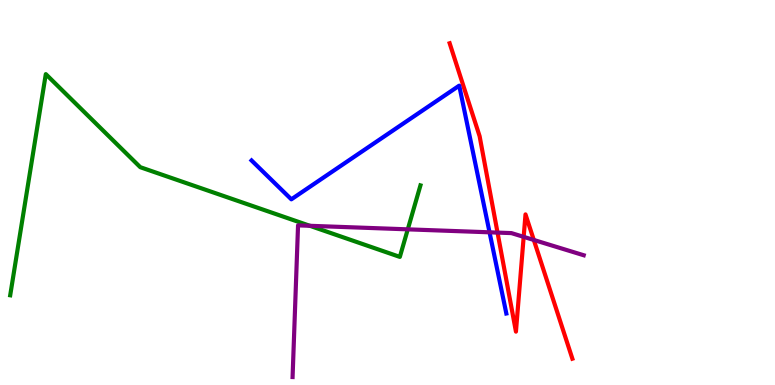[{'lines': ['blue', 'red'], 'intersections': []}, {'lines': ['green', 'red'], 'intersections': []}, {'lines': ['purple', 'red'], 'intersections': [{'x': 6.42, 'y': 3.96}, {'x': 6.76, 'y': 3.85}, {'x': 6.89, 'y': 3.77}]}, {'lines': ['blue', 'green'], 'intersections': []}, {'lines': ['blue', 'purple'], 'intersections': [{'x': 6.32, 'y': 3.97}]}, {'lines': ['green', 'purple'], 'intersections': [{'x': 4.0, 'y': 4.14}, {'x': 5.26, 'y': 4.04}]}]